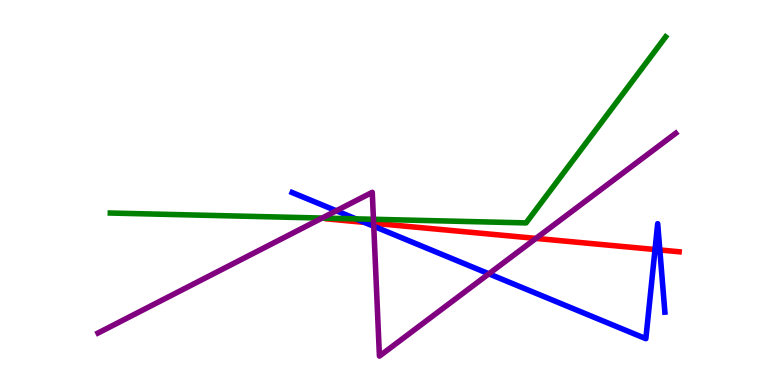[{'lines': ['blue', 'red'], 'intersections': [{'x': 4.7, 'y': 4.22}, {'x': 8.45, 'y': 3.52}, {'x': 8.51, 'y': 3.51}]}, {'lines': ['green', 'red'], 'intersections': []}, {'lines': ['purple', 'red'], 'intersections': [{'x': 4.82, 'y': 4.2}, {'x': 6.92, 'y': 3.81}]}, {'lines': ['blue', 'green'], 'intersections': [{'x': 4.59, 'y': 4.32}]}, {'lines': ['blue', 'purple'], 'intersections': [{'x': 4.34, 'y': 4.53}, {'x': 4.82, 'y': 4.12}, {'x': 6.31, 'y': 2.89}]}, {'lines': ['green', 'purple'], 'intersections': [{'x': 4.16, 'y': 4.34}, {'x': 4.82, 'y': 4.3}]}]